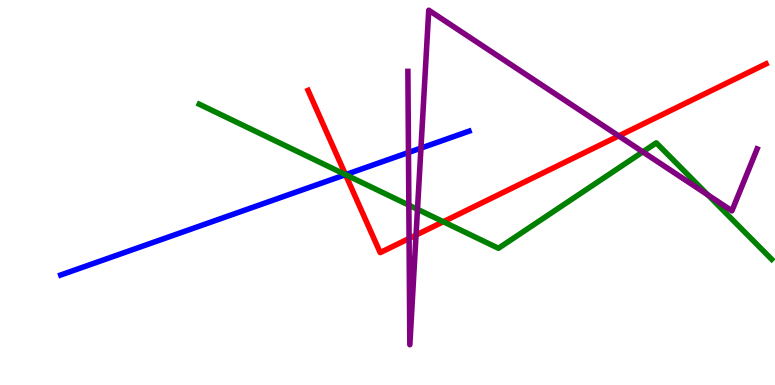[{'lines': ['blue', 'red'], 'intersections': [{'x': 4.46, 'y': 5.46}]}, {'lines': ['green', 'red'], 'intersections': [{'x': 4.46, 'y': 5.46}, {'x': 5.72, 'y': 4.24}]}, {'lines': ['purple', 'red'], 'intersections': [{'x': 5.28, 'y': 3.81}, {'x': 5.37, 'y': 3.89}, {'x': 7.98, 'y': 6.47}]}, {'lines': ['blue', 'green'], 'intersections': [{'x': 4.46, 'y': 5.46}]}, {'lines': ['blue', 'purple'], 'intersections': [{'x': 5.27, 'y': 6.04}, {'x': 5.43, 'y': 6.15}]}, {'lines': ['green', 'purple'], 'intersections': [{'x': 5.28, 'y': 4.67}, {'x': 5.39, 'y': 4.56}, {'x': 8.29, 'y': 6.06}, {'x': 9.13, 'y': 4.94}]}]